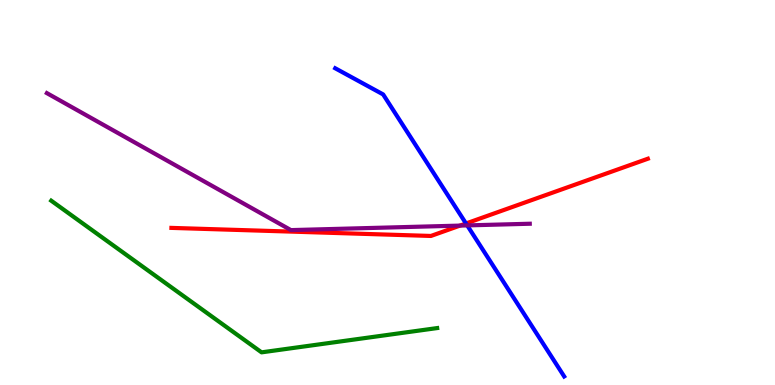[{'lines': ['blue', 'red'], 'intersections': [{'x': 6.01, 'y': 4.2}]}, {'lines': ['green', 'red'], 'intersections': []}, {'lines': ['purple', 'red'], 'intersections': [{'x': 5.94, 'y': 4.14}]}, {'lines': ['blue', 'green'], 'intersections': []}, {'lines': ['blue', 'purple'], 'intersections': [{'x': 6.03, 'y': 4.15}]}, {'lines': ['green', 'purple'], 'intersections': []}]